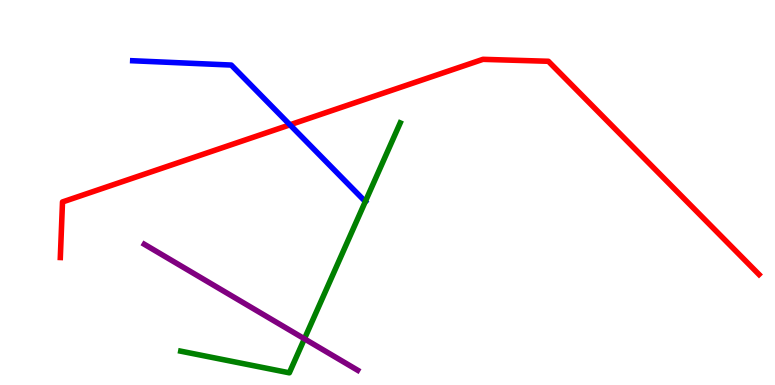[{'lines': ['blue', 'red'], 'intersections': [{'x': 3.74, 'y': 6.76}]}, {'lines': ['green', 'red'], 'intersections': []}, {'lines': ['purple', 'red'], 'intersections': []}, {'lines': ['blue', 'green'], 'intersections': [{'x': 4.71, 'y': 4.76}]}, {'lines': ['blue', 'purple'], 'intersections': []}, {'lines': ['green', 'purple'], 'intersections': [{'x': 3.93, 'y': 1.2}]}]